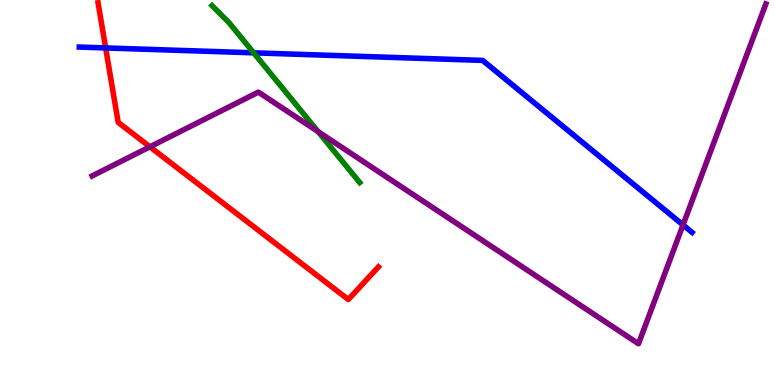[{'lines': ['blue', 'red'], 'intersections': [{'x': 1.36, 'y': 8.75}]}, {'lines': ['green', 'red'], 'intersections': []}, {'lines': ['purple', 'red'], 'intersections': [{'x': 1.93, 'y': 6.19}]}, {'lines': ['blue', 'green'], 'intersections': [{'x': 3.27, 'y': 8.63}]}, {'lines': ['blue', 'purple'], 'intersections': [{'x': 8.81, 'y': 4.16}]}, {'lines': ['green', 'purple'], 'intersections': [{'x': 4.11, 'y': 6.58}]}]